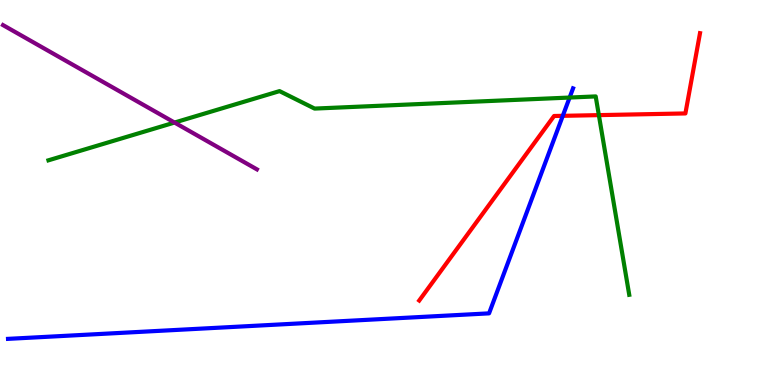[{'lines': ['blue', 'red'], 'intersections': [{'x': 7.26, 'y': 6.99}]}, {'lines': ['green', 'red'], 'intersections': [{'x': 7.73, 'y': 7.01}]}, {'lines': ['purple', 'red'], 'intersections': []}, {'lines': ['blue', 'green'], 'intersections': [{'x': 7.35, 'y': 7.47}]}, {'lines': ['blue', 'purple'], 'intersections': []}, {'lines': ['green', 'purple'], 'intersections': [{'x': 2.25, 'y': 6.82}]}]